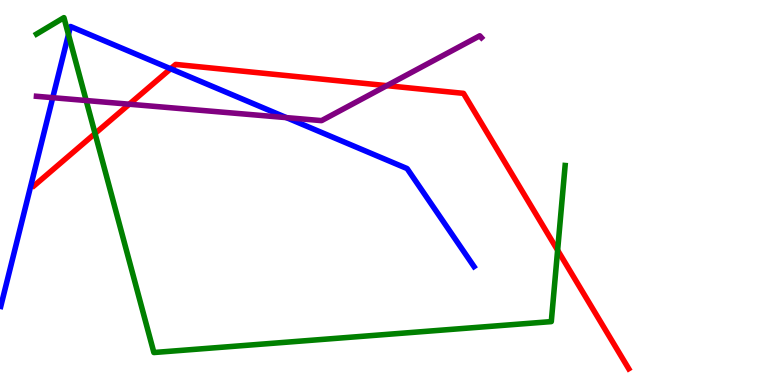[{'lines': ['blue', 'red'], 'intersections': [{'x': 2.2, 'y': 8.21}]}, {'lines': ['green', 'red'], 'intersections': [{'x': 1.23, 'y': 6.53}, {'x': 7.2, 'y': 3.5}]}, {'lines': ['purple', 'red'], 'intersections': [{'x': 1.67, 'y': 7.29}, {'x': 4.99, 'y': 7.78}]}, {'lines': ['blue', 'green'], 'intersections': [{'x': 0.883, 'y': 9.1}]}, {'lines': ['blue', 'purple'], 'intersections': [{'x': 0.68, 'y': 7.46}, {'x': 3.7, 'y': 6.94}]}, {'lines': ['green', 'purple'], 'intersections': [{'x': 1.11, 'y': 7.39}]}]